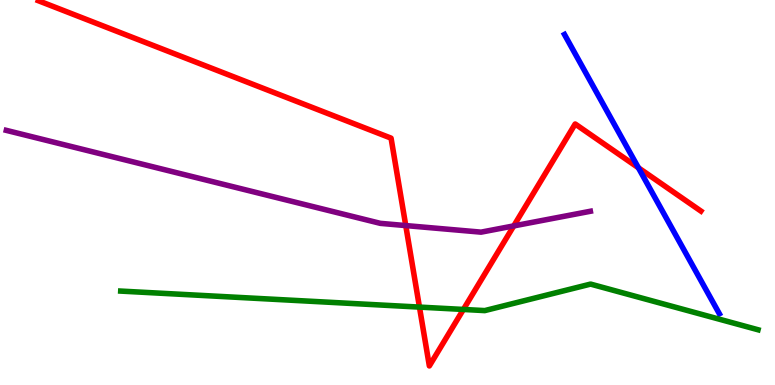[{'lines': ['blue', 'red'], 'intersections': [{'x': 8.24, 'y': 5.64}]}, {'lines': ['green', 'red'], 'intersections': [{'x': 5.41, 'y': 2.02}, {'x': 5.98, 'y': 1.96}]}, {'lines': ['purple', 'red'], 'intersections': [{'x': 5.24, 'y': 4.14}, {'x': 6.63, 'y': 4.13}]}, {'lines': ['blue', 'green'], 'intersections': []}, {'lines': ['blue', 'purple'], 'intersections': []}, {'lines': ['green', 'purple'], 'intersections': []}]